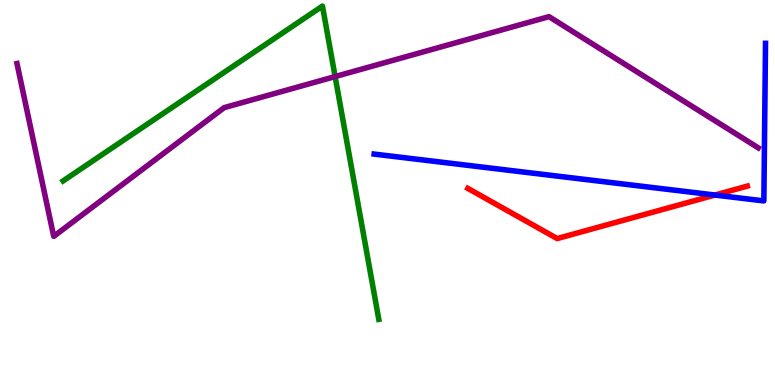[{'lines': ['blue', 'red'], 'intersections': [{'x': 9.23, 'y': 4.93}]}, {'lines': ['green', 'red'], 'intersections': []}, {'lines': ['purple', 'red'], 'intersections': []}, {'lines': ['blue', 'green'], 'intersections': []}, {'lines': ['blue', 'purple'], 'intersections': []}, {'lines': ['green', 'purple'], 'intersections': [{'x': 4.32, 'y': 8.01}]}]